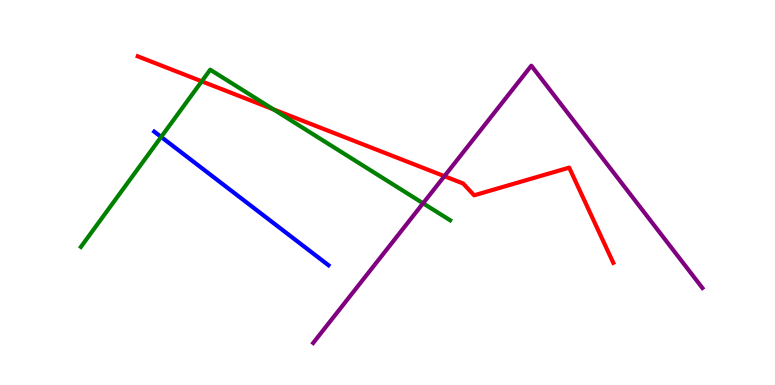[{'lines': ['blue', 'red'], 'intersections': []}, {'lines': ['green', 'red'], 'intersections': [{'x': 2.6, 'y': 7.89}, {'x': 3.53, 'y': 7.16}]}, {'lines': ['purple', 'red'], 'intersections': [{'x': 5.73, 'y': 5.42}]}, {'lines': ['blue', 'green'], 'intersections': [{'x': 2.08, 'y': 6.44}]}, {'lines': ['blue', 'purple'], 'intersections': []}, {'lines': ['green', 'purple'], 'intersections': [{'x': 5.46, 'y': 4.72}]}]